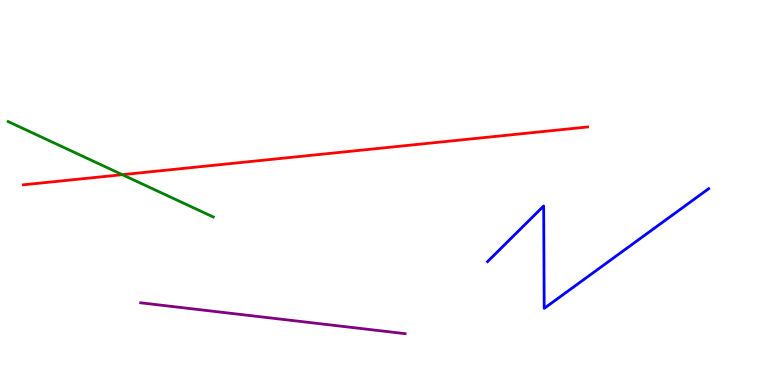[{'lines': ['blue', 'red'], 'intersections': []}, {'lines': ['green', 'red'], 'intersections': [{'x': 1.58, 'y': 5.46}]}, {'lines': ['purple', 'red'], 'intersections': []}, {'lines': ['blue', 'green'], 'intersections': []}, {'lines': ['blue', 'purple'], 'intersections': []}, {'lines': ['green', 'purple'], 'intersections': []}]